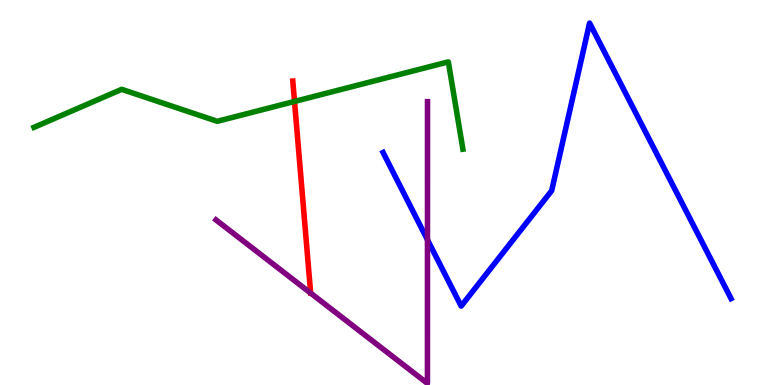[{'lines': ['blue', 'red'], 'intersections': []}, {'lines': ['green', 'red'], 'intersections': [{'x': 3.8, 'y': 7.37}]}, {'lines': ['purple', 'red'], 'intersections': []}, {'lines': ['blue', 'green'], 'intersections': []}, {'lines': ['blue', 'purple'], 'intersections': [{'x': 5.52, 'y': 3.77}]}, {'lines': ['green', 'purple'], 'intersections': []}]